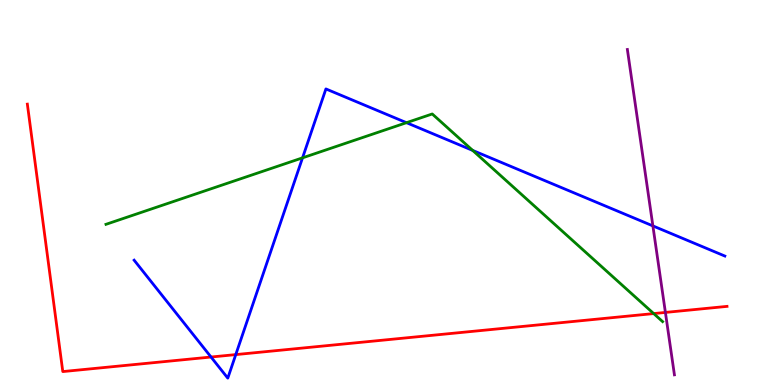[{'lines': ['blue', 'red'], 'intersections': [{'x': 2.72, 'y': 0.727}, {'x': 3.04, 'y': 0.79}]}, {'lines': ['green', 'red'], 'intersections': [{'x': 8.43, 'y': 1.86}]}, {'lines': ['purple', 'red'], 'intersections': [{'x': 8.59, 'y': 1.89}]}, {'lines': ['blue', 'green'], 'intersections': [{'x': 3.9, 'y': 5.9}, {'x': 5.24, 'y': 6.81}, {'x': 6.1, 'y': 6.09}]}, {'lines': ['blue', 'purple'], 'intersections': [{'x': 8.42, 'y': 4.13}]}, {'lines': ['green', 'purple'], 'intersections': []}]